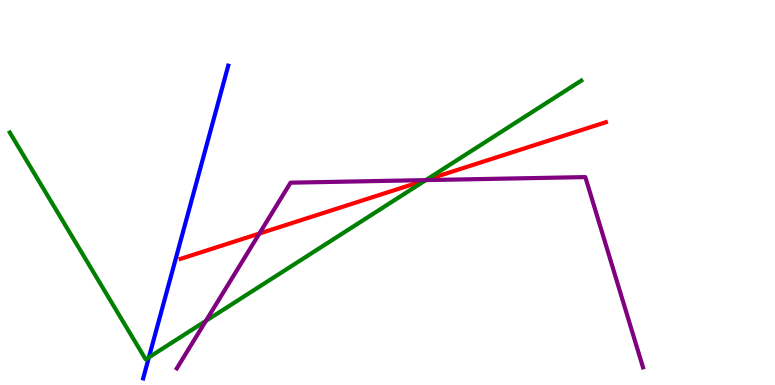[{'lines': ['blue', 'red'], 'intersections': []}, {'lines': ['green', 'red'], 'intersections': [{'x': 5.5, 'y': 5.32}]}, {'lines': ['purple', 'red'], 'intersections': [{'x': 3.35, 'y': 3.93}, {'x': 5.49, 'y': 5.32}]}, {'lines': ['blue', 'green'], 'intersections': [{'x': 1.92, 'y': 0.718}]}, {'lines': ['blue', 'purple'], 'intersections': []}, {'lines': ['green', 'purple'], 'intersections': [{'x': 2.66, 'y': 1.67}, {'x': 5.49, 'y': 5.32}]}]